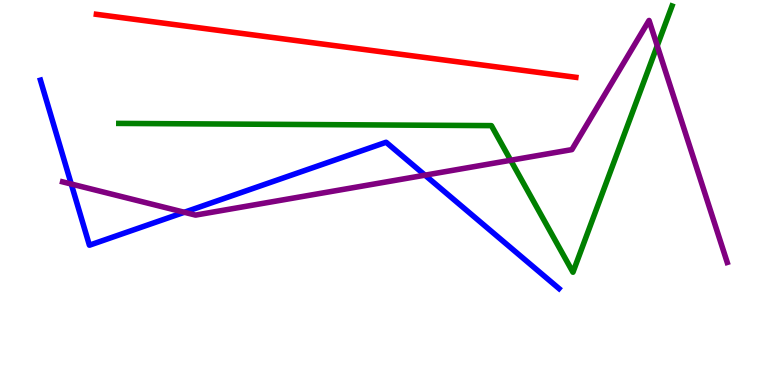[{'lines': ['blue', 'red'], 'intersections': []}, {'lines': ['green', 'red'], 'intersections': []}, {'lines': ['purple', 'red'], 'intersections': []}, {'lines': ['blue', 'green'], 'intersections': []}, {'lines': ['blue', 'purple'], 'intersections': [{'x': 0.919, 'y': 5.22}, {'x': 2.38, 'y': 4.49}, {'x': 5.48, 'y': 5.45}]}, {'lines': ['green', 'purple'], 'intersections': [{'x': 6.59, 'y': 5.84}, {'x': 8.48, 'y': 8.81}]}]